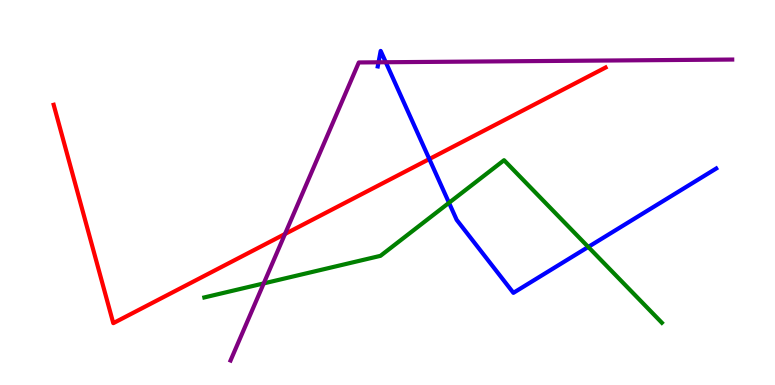[{'lines': ['blue', 'red'], 'intersections': [{'x': 5.54, 'y': 5.87}]}, {'lines': ['green', 'red'], 'intersections': []}, {'lines': ['purple', 'red'], 'intersections': [{'x': 3.68, 'y': 3.92}]}, {'lines': ['blue', 'green'], 'intersections': [{'x': 5.79, 'y': 4.73}, {'x': 7.59, 'y': 3.59}]}, {'lines': ['blue', 'purple'], 'intersections': [{'x': 4.88, 'y': 8.38}, {'x': 4.98, 'y': 8.38}]}, {'lines': ['green', 'purple'], 'intersections': [{'x': 3.4, 'y': 2.64}]}]